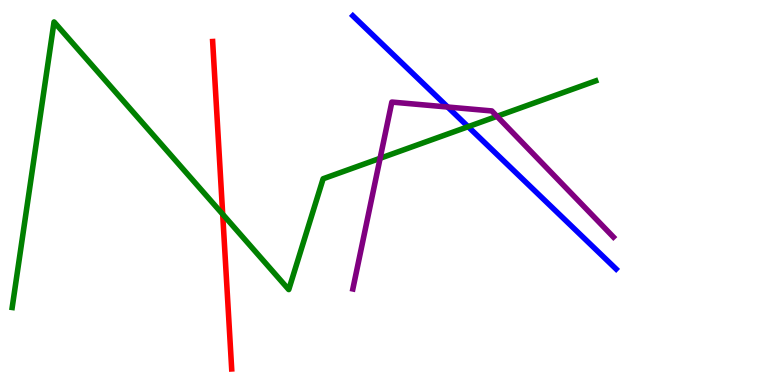[{'lines': ['blue', 'red'], 'intersections': []}, {'lines': ['green', 'red'], 'intersections': [{'x': 2.87, 'y': 4.44}]}, {'lines': ['purple', 'red'], 'intersections': []}, {'lines': ['blue', 'green'], 'intersections': [{'x': 6.04, 'y': 6.71}]}, {'lines': ['blue', 'purple'], 'intersections': [{'x': 5.78, 'y': 7.22}]}, {'lines': ['green', 'purple'], 'intersections': [{'x': 4.9, 'y': 5.89}, {'x': 6.41, 'y': 6.98}]}]